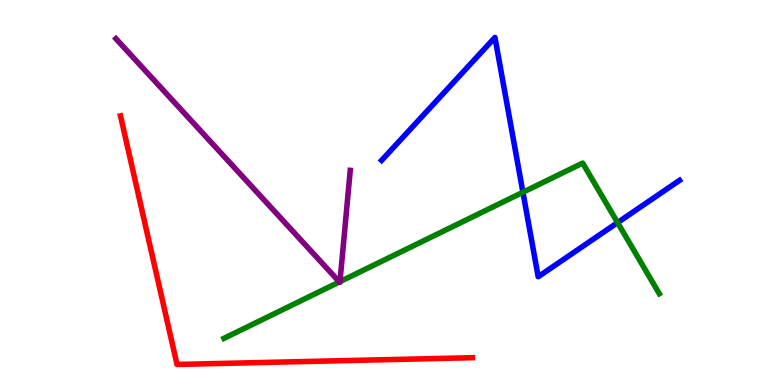[{'lines': ['blue', 'red'], 'intersections': []}, {'lines': ['green', 'red'], 'intersections': []}, {'lines': ['purple', 'red'], 'intersections': []}, {'lines': ['blue', 'green'], 'intersections': [{'x': 6.75, 'y': 5.01}, {'x': 7.97, 'y': 4.22}]}, {'lines': ['blue', 'purple'], 'intersections': []}, {'lines': ['green', 'purple'], 'intersections': [{'x': 4.38, 'y': 2.68}, {'x': 4.39, 'y': 2.68}]}]